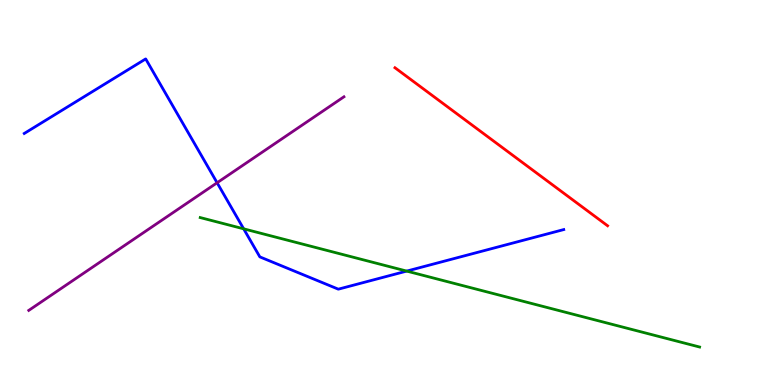[{'lines': ['blue', 'red'], 'intersections': []}, {'lines': ['green', 'red'], 'intersections': []}, {'lines': ['purple', 'red'], 'intersections': []}, {'lines': ['blue', 'green'], 'intersections': [{'x': 3.14, 'y': 4.06}, {'x': 5.25, 'y': 2.96}]}, {'lines': ['blue', 'purple'], 'intersections': [{'x': 2.8, 'y': 5.25}]}, {'lines': ['green', 'purple'], 'intersections': []}]